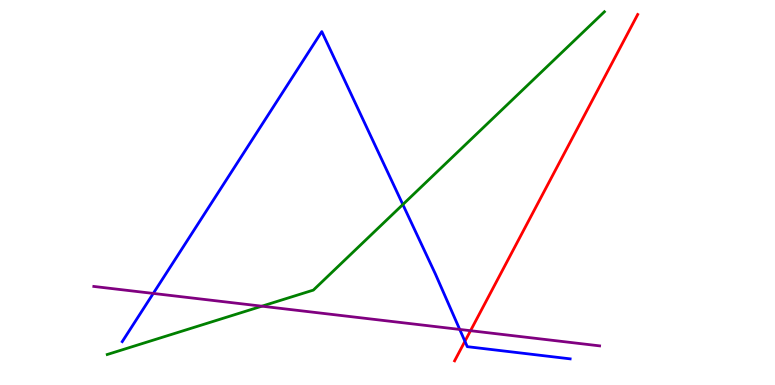[{'lines': ['blue', 'red'], 'intersections': [{'x': 6.0, 'y': 1.14}]}, {'lines': ['green', 'red'], 'intersections': []}, {'lines': ['purple', 'red'], 'intersections': [{'x': 6.07, 'y': 1.41}]}, {'lines': ['blue', 'green'], 'intersections': [{'x': 5.2, 'y': 4.69}]}, {'lines': ['blue', 'purple'], 'intersections': [{'x': 1.98, 'y': 2.38}, {'x': 5.93, 'y': 1.44}]}, {'lines': ['green', 'purple'], 'intersections': [{'x': 3.38, 'y': 2.05}]}]